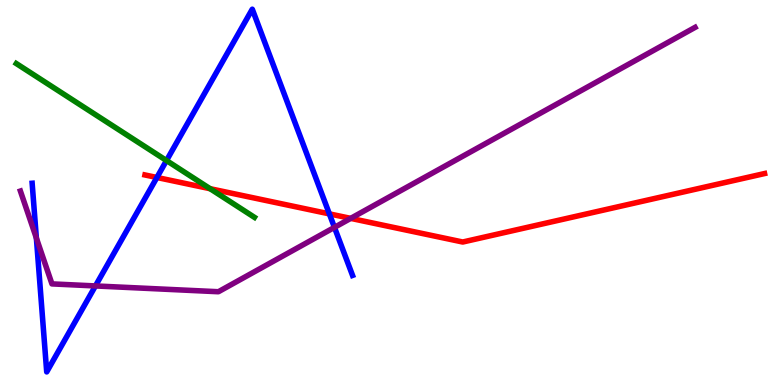[{'lines': ['blue', 'red'], 'intersections': [{'x': 2.02, 'y': 5.39}, {'x': 4.25, 'y': 4.44}]}, {'lines': ['green', 'red'], 'intersections': [{'x': 2.71, 'y': 5.1}]}, {'lines': ['purple', 'red'], 'intersections': [{'x': 4.52, 'y': 4.33}]}, {'lines': ['blue', 'green'], 'intersections': [{'x': 2.15, 'y': 5.83}]}, {'lines': ['blue', 'purple'], 'intersections': [{'x': 0.469, 'y': 3.82}, {'x': 1.23, 'y': 2.57}, {'x': 4.32, 'y': 4.09}]}, {'lines': ['green', 'purple'], 'intersections': []}]